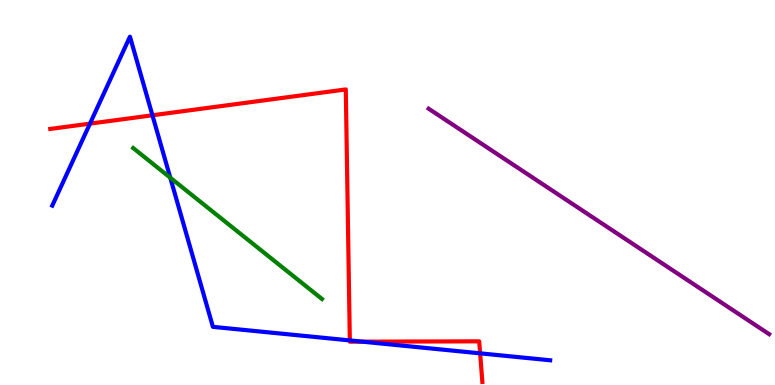[{'lines': ['blue', 'red'], 'intersections': [{'x': 1.16, 'y': 6.79}, {'x': 1.97, 'y': 7.01}, {'x': 4.51, 'y': 1.16}, {'x': 4.68, 'y': 1.13}, {'x': 6.2, 'y': 0.822}]}, {'lines': ['green', 'red'], 'intersections': []}, {'lines': ['purple', 'red'], 'intersections': []}, {'lines': ['blue', 'green'], 'intersections': [{'x': 2.2, 'y': 5.38}]}, {'lines': ['blue', 'purple'], 'intersections': []}, {'lines': ['green', 'purple'], 'intersections': []}]